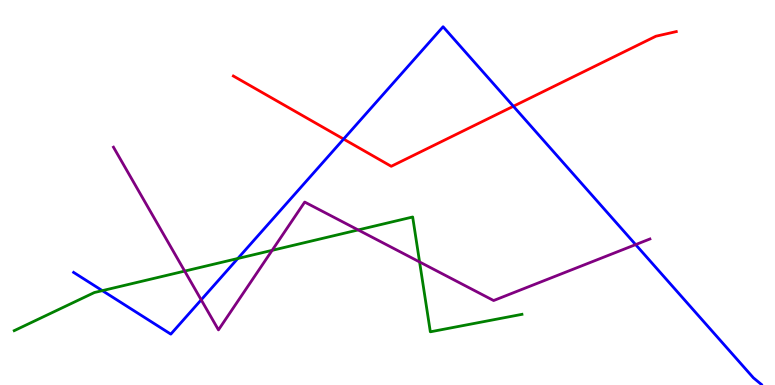[{'lines': ['blue', 'red'], 'intersections': [{'x': 4.43, 'y': 6.39}, {'x': 6.62, 'y': 7.24}]}, {'lines': ['green', 'red'], 'intersections': []}, {'lines': ['purple', 'red'], 'intersections': []}, {'lines': ['blue', 'green'], 'intersections': [{'x': 1.32, 'y': 2.45}, {'x': 3.07, 'y': 3.29}]}, {'lines': ['blue', 'purple'], 'intersections': [{'x': 2.6, 'y': 2.21}, {'x': 8.2, 'y': 3.65}]}, {'lines': ['green', 'purple'], 'intersections': [{'x': 2.38, 'y': 2.96}, {'x': 3.51, 'y': 3.5}, {'x': 4.62, 'y': 4.03}, {'x': 5.41, 'y': 3.2}]}]